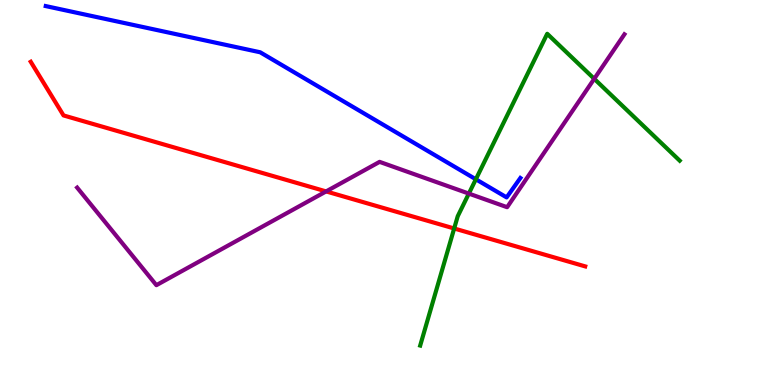[{'lines': ['blue', 'red'], 'intersections': []}, {'lines': ['green', 'red'], 'intersections': [{'x': 5.86, 'y': 4.07}]}, {'lines': ['purple', 'red'], 'intersections': [{'x': 4.21, 'y': 5.03}]}, {'lines': ['blue', 'green'], 'intersections': [{'x': 6.14, 'y': 5.34}]}, {'lines': ['blue', 'purple'], 'intersections': []}, {'lines': ['green', 'purple'], 'intersections': [{'x': 6.05, 'y': 4.97}, {'x': 7.67, 'y': 7.95}]}]